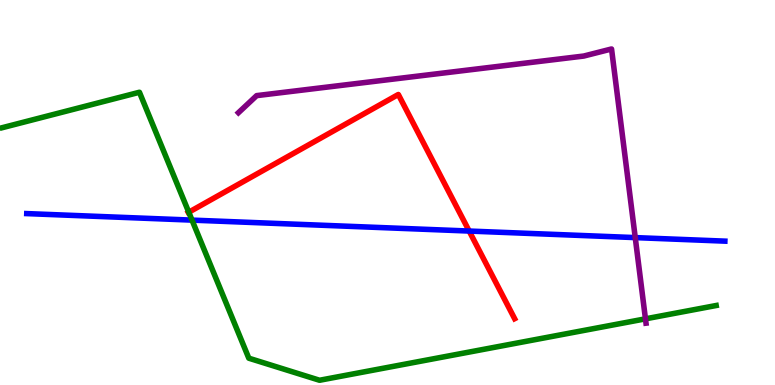[{'lines': ['blue', 'red'], 'intersections': [{'x': 6.05, 'y': 4.0}]}, {'lines': ['green', 'red'], 'intersections': [{'x': 2.44, 'y': 4.49}]}, {'lines': ['purple', 'red'], 'intersections': []}, {'lines': ['blue', 'green'], 'intersections': [{'x': 2.48, 'y': 4.28}]}, {'lines': ['blue', 'purple'], 'intersections': [{'x': 8.2, 'y': 3.83}]}, {'lines': ['green', 'purple'], 'intersections': [{'x': 8.33, 'y': 1.72}]}]